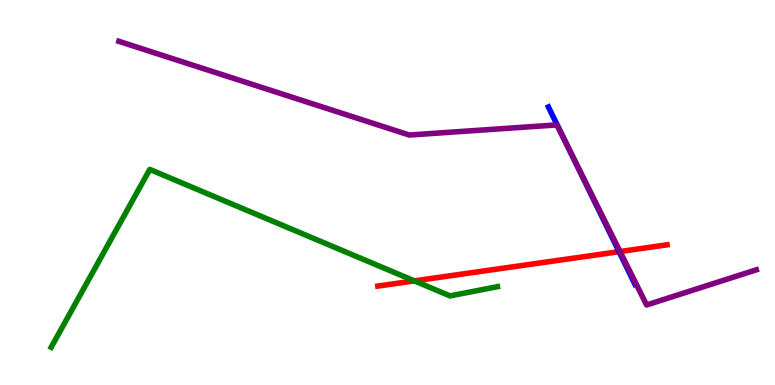[{'lines': ['blue', 'red'], 'intersections': [{'x': 7.99, 'y': 3.46}]}, {'lines': ['green', 'red'], 'intersections': [{'x': 5.35, 'y': 2.7}]}, {'lines': ['purple', 'red'], 'intersections': [{'x': 8.0, 'y': 3.47}]}, {'lines': ['blue', 'green'], 'intersections': []}, {'lines': ['blue', 'purple'], 'intersections': [{'x': 7.3, 'y': 6.29}]}, {'lines': ['green', 'purple'], 'intersections': []}]